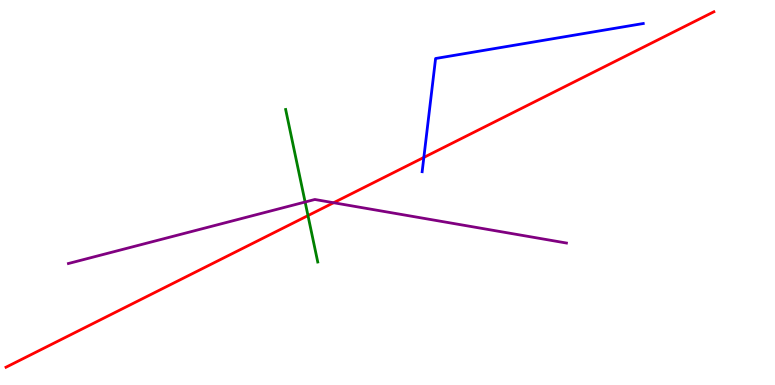[{'lines': ['blue', 'red'], 'intersections': [{'x': 5.47, 'y': 5.91}]}, {'lines': ['green', 'red'], 'intersections': [{'x': 3.97, 'y': 4.4}]}, {'lines': ['purple', 'red'], 'intersections': [{'x': 4.3, 'y': 4.73}]}, {'lines': ['blue', 'green'], 'intersections': []}, {'lines': ['blue', 'purple'], 'intersections': []}, {'lines': ['green', 'purple'], 'intersections': [{'x': 3.94, 'y': 4.75}]}]